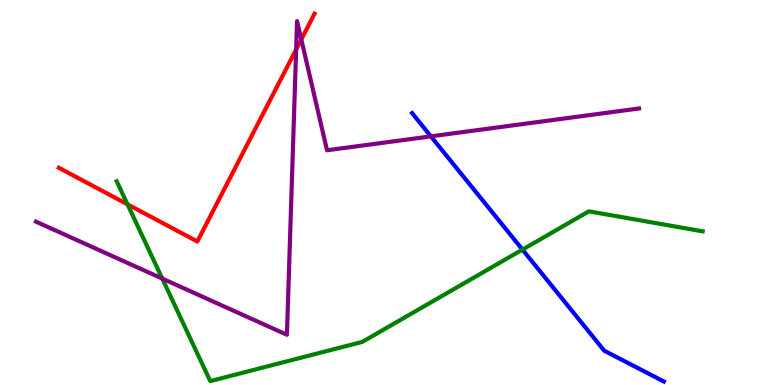[{'lines': ['blue', 'red'], 'intersections': []}, {'lines': ['green', 'red'], 'intersections': [{'x': 1.65, 'y': 4.69}]}, {'lines': ['purple', 'red'], 'intersections': [{'x': 3.82, 'y': 8.72}, {'x': 3.89, 'y': 8.98}]}, {'lines': ['blue', 'green'], 'intersections': [{'x': 6.74, 'y': 3.52}]}, {'lines': ['blue', 'purple'], 'intersections': [{'x': 5.56, 'y': 6.46}]}, {'lines': ['green', 'purple'], 'intersections': [{'x': 2.09, 'y': 2.76}]}]